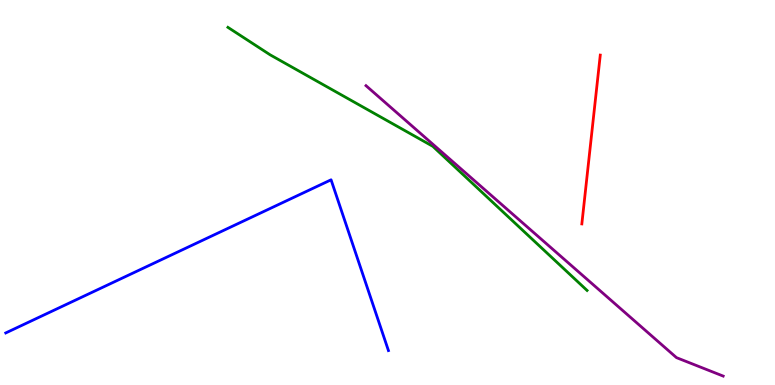[{'lines': ['blue', 'red'], 'intersections': []}, {'lines': ['green', 'red'], 'intersections': []}, {'lines': ['purple', 'red'], 'intersections': []}, {'lines': ['blue', 'green'], 'intersections': []}, {'lines': ['blue', 'purple'], 'intersections': []}, {'lines': ['green', 'purple'], 'intersections': []}]